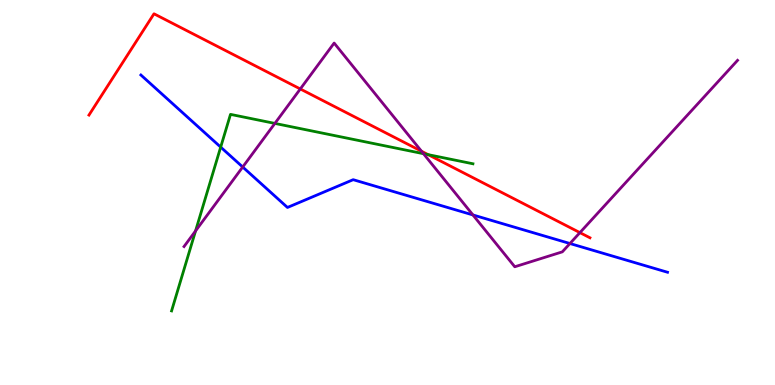[{'lines': ['blue', 'red'], 'intersections': []}, {'lines': ['green', 'red'], 'intersections': [{'x': 5.52, 'y': 5.98}]}, {'lines': ['purple', 'red'], 'intersections': [{'x': 3.87, 'y': 7.69}, {'x': 5.44, 'y': 6.07}, {'x': 7.48, 'y': 3.96}]}, {'lines': ['blue', 'green'], 'intersections': [{'x': 2.85, 'y': 6.18}]}, {'lines': ['blue', 'purple'], 'intersections': [{'x': 3.13, 'y': 5.66}, {'x': 6.1, 'y': 4.42}, {'x': 7.35, 'y': 3.67}]}, {'lines': ['green', 'purple'], 'intersections': [{'x': 2.52, 'y': 4.0}, {'x': 3.55, 'y': 6.79}, {'x': 5.46, 'y': 6.01}]}]